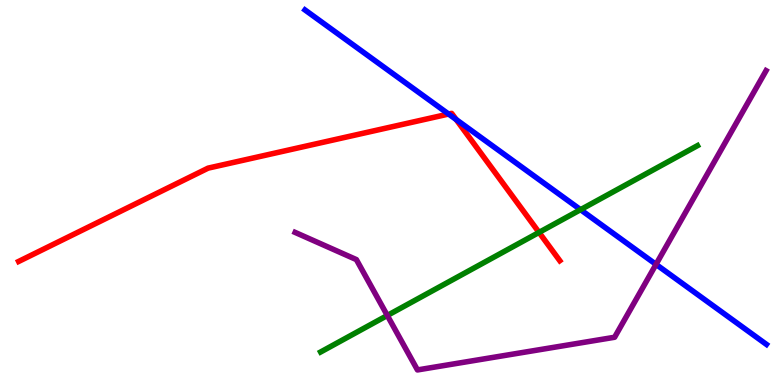[{'lines': ['blue', 'red'], 'intersections': [{'x': 5.79, 'y': 7.04}, {'x': 5.89, 'y': 6.9}]}, {'lines': ['green', 'red'], 'intersections': [{'x': 6.96, 'y': 3.96}]}, {'lines': ['purple', 'red'], 'intersections': []}, {'lines': ['blue', 'green'], 'intersections': [{'x': 7.49, 'y': 4.55}]}, {'lines': ['blue', 'purple'], 'intersections': [{'x': 8.46, 'y': 3.13}]}, {'lines': ['green', 'purple'], 'intersections': [{'x': 5.0, 'y': 1.81}]}]